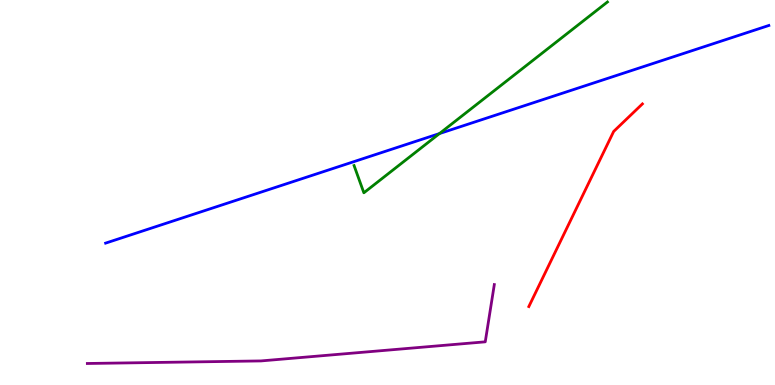[{'lines': ['blue', 'red'], 'intersections': []}, {'lines': ['green', 'red'], 'intersections': []}, {'lines': ['purple', 'red'], 'intersections': []}, {'lines': ['blue', 'green'], 'intersections': [{'x': 5.67, 'y': 6.53}]}, {'lines': ['blue', 'purple'], 'intersections': []}, {'lines': ['green', 'purple'], 'intersections': []}]